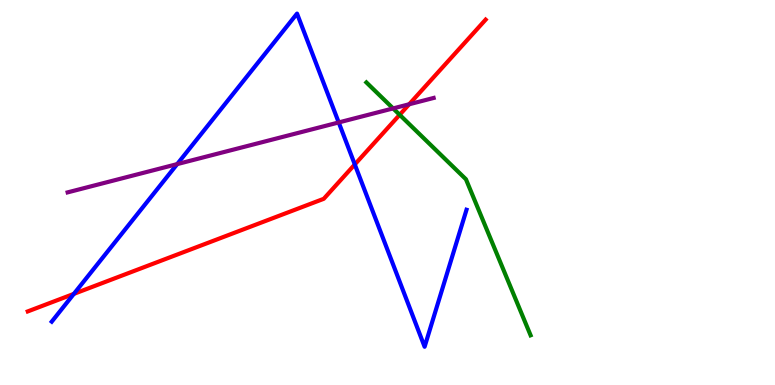[{'lines': ['blue', 'red'], 'intersections': [{'x': 0.953, 'y': 2.37}, {'x': 4.58, 'y': 5.73}]}, {'lines': ['green', 'red'], 'intersections': [{'x': 5.16, 'y': 7.02}]}, {'lines': ['purple', 'red'], 'intersections': [{'x': 5.28, 'y': 7.29}]}, {'lines': ['blue', 'green'], 'intersections': []}, {'lines': ['blue', 'purple'], 'intersections': [{'x': 2.29, 'y': 5.74}, {'x': 4.37, 'y': 6.82}]}, {'lines': ['green', 'purple'], 'intersections': [{'x': 5.07, 'y': 7.18}]}]